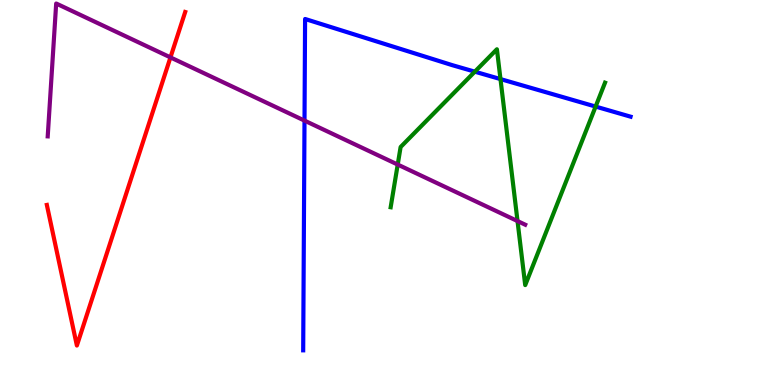[{'lines': ['blue', 'red'], 'intersections': []}, {'lines': ['green', 'red'], 'intersections': []}, {'lines': ['purple', 'red'], 'intersections': [{'x': 2.2, 'y': 8.51}]}, {'lines': ['blue', 'green'], 'intersections': [{'x': 6.13, 'y': 8.14}, {'x': 6.46, 'y': 7.95}, {'x': 7.69, 'y': 7.23}]}, {'lines': ['blue', 'purple'], 'intersections': [{'x': 3.93, 'y': 6.87}]}, {'lines': ['green', 'purple'], 'intersections': [{'x': 5.13, 'y': 5.73}, {'x': 6.68, 'y': 4.26}]}]